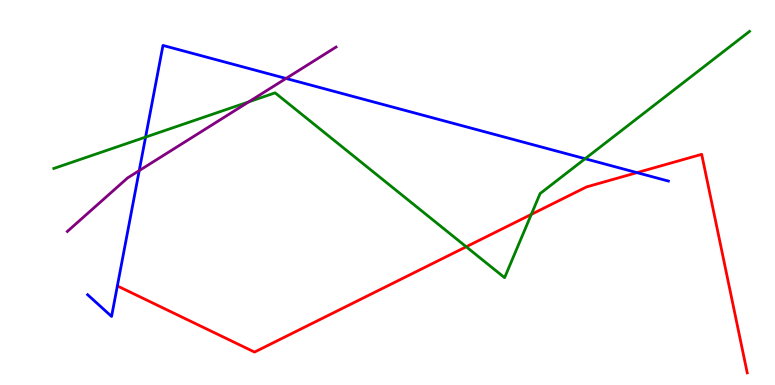[{'lines': ['blue', 'red'], 'intersections': [{'x': 8.22, 'y': 5.52}]}, {'lines': ['green', 'red'], 'intersections': [{'x': 6.02, 'y': 3.59}, {'x': 6.86, 'y': 4.43}]}, {'lines': ['purple', 'red'], 'intersections': []}, {'lines': ['blue', 'green'], 'intersections': [{'x': 1.88, 'y': 6.44}, {'x': 7.55, 'y': 5.88}]}, {'lines': ['blue', 'purple'], 'intersections': [{'x': 1.8, 'y': 5.57}, {'x': 3.69, 'y': 7.96}]}, {'lines': ['green', 'purple'], 'intersections': [{'x': 3.21, 'y': 7.35}]}]